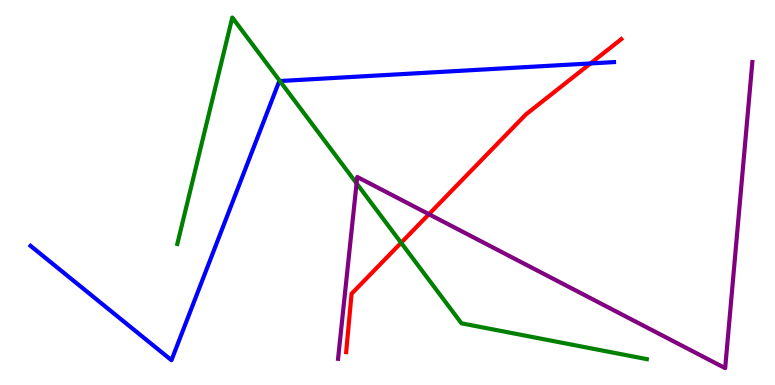[{'lines': ['blue', 'red'], 'intersections': [{'x': 7.62, 'y': 8.35}]}, {'lines': ['green', 'red'], 'intersections': [{'x': 5.18, 'y': 3.69}]}, {'lines': ['purple', 'red'], 'intersections': [{'x': 5.53, 'y': 4.44}]}, {'lines': ['blue', 'green'], 'intersections': [{'x': 3.61, 'y': 7.9}]}, {'lines': ['blue', 'purple'], 'intersections': []}, {'lines': ['green', 'purple'], 'intersections': [{'x': 4.6, 'y': 5.24}]}]